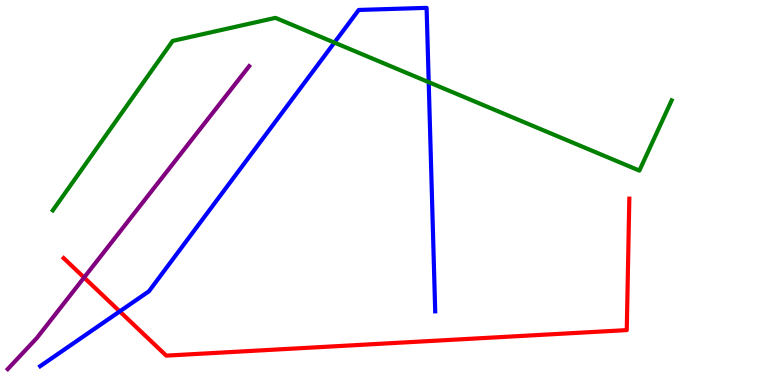[{'lines': ['blue', 'red'], 'intersections': [{'x': 1.54, 'y': 1.91}]}, {'lines': ['green', 'red'], 'intersections': []}, {'lines': ['purple', 'red'], 'intersections': [{'x': 1.08, 'y': 2.79}]}, {'lines': ['blue', 'green'], 'intersections': [{'x': 4.31, 'y': 8.89}, {'x': 5.53, 'y': 7.87}]}, {'lines': ['blue', 'purple'], 'intersections': []}, {'lines': ['green', 'purple'], 'intersections': []}]